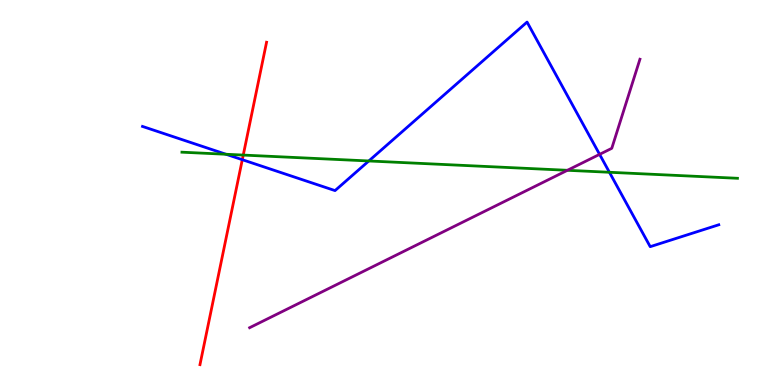[{'lines': ['blue', 'red'], 'intersections': [{'x': 3.13, 'y': 5.85}]}, {'lines': ['green', 'red'], 'intersections': [{'x': 3.14, 'y': 5.97}]}, {'lines': ['purple', 'red'], 'intersections': []}, {'lines': ['blue', 'green'], 'intersections': [{'x': 2.92, 'y': 5.99}, {'x': 4.76, 'y': 5.82}, {'x': 7.86, 'y': 5.53}]}, {'lines': ['blue', 'purple'], 'intersections': [{'x': 7.74, 'y': 5.99}]}, {'lines': ['green', 'purple'], 'intersections': [{'x': 7.32, 'y': 5.58}]}]